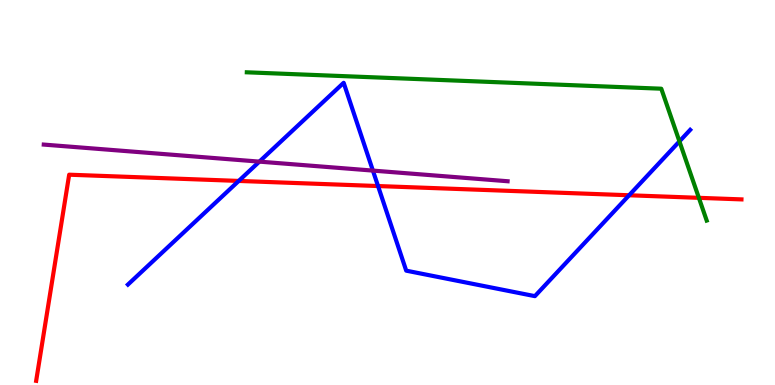[{'lines': ['blue', 'red'], 'intersections': [{'x': 3.08, 'y': 5.3}, {'x': 4.88, 'y': 5.17}, {'x': 8.12, 'y': 4.93}]}, {'lines': ['green', 'red'], 'intersections': [{'x': 9.02, 'y': 4.86}]}, {'lines': ['purple', 'red'], 'intersections': []}, {'lines': ['blue', 'green'], 'intersections': [{'x': 8.77, 'y': 6.33}]}, {'lines': ['blue', 'purple'], 'intersections': [{'x': 3.35, 'y': 5.8}, {'x': 4.81, 'y': 5.57}]}, {'lines': ['green', 'purple'], 'intersections': []}]